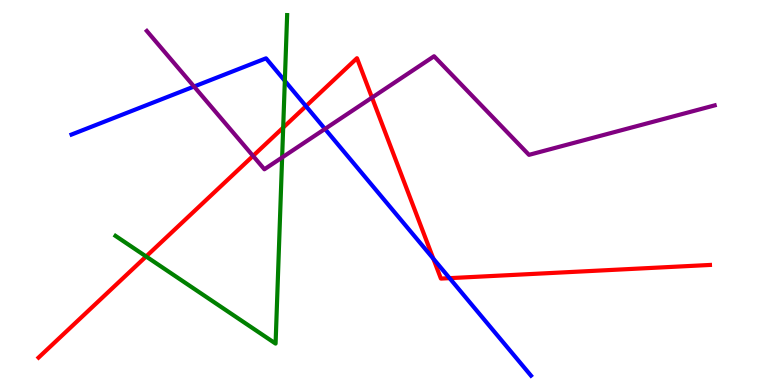[{'lines': ['blue', 'red'], 'intersections': [{'x': 3.95, 'y': 7.24}, {'x': 5.59, 'y': 3.28}, {'x': 5.8, 'y': 2.78}]}, {'lines': ['green', 'red'], 'intersections': [{'x': 1.89, 'y': 3.34}, {'x': 3.65, 'y': 6.69}]}, {'lines': ['purple', 'red'], 'intersections': [{'x': 3.26, 'y': 5.95}, {'x': 4.8, 'y': 7.46}]}, {'lines': ['blue', 'green'], 'intersections': [{'x': 3.68, 'y': 7.9}]}, {'lines': ['blue', 'purple'], 'intersections': [{'x': 2.5, 'y': 7.75}, {'x': 4.19, 'y': 6.65}]}, {'lines': ['green', 'purple'], 'intersections': [{'x': 3.64, 'y': 5.91}]}]